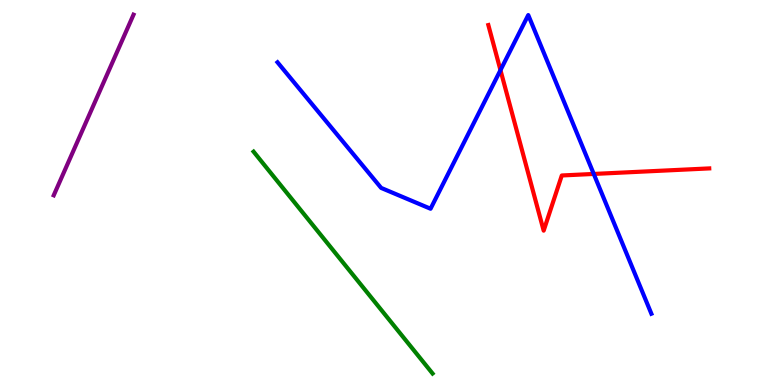[{'lines': ['blue', 'red'], 'intersections': [{'x': 6.46, 'y': 8.18}, {'x': 7.66, 'y': 5.48}]}, {'lines': ['green', 'red'], 'intersections': []}, {'lines': ['purple', 'red'], 'intersections': []}, {'lines': ['blue', 'green'], 'intersections': []}, {'lines': ['blue', 'purple'], 'intersections': []}, {'lines': ['green', 'purple'], 'intersections': []}]